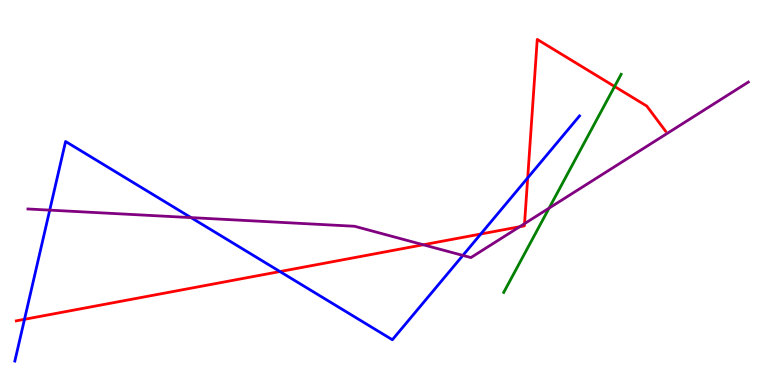[{'lines': ['blue', 'red'], 'intersections': [{'x': 0.316, 'y': 1.71}, {'x': 3.61, 'y': 2.95}, {'x': 6.2, 'y': 3.92}, {'x': 6.81, 'y': 5.38}]}, {'lines': ['green', 'red'], 'intersections': [{'x': 7.93, 'y': 7.75}]}, {'lines': ['purple', 'red'], 'intersections': [{'x': 5.46, 'y': 3.64}, {'x': 6.71, 'y': 4.11}, {'x': 6.77, 'y': 4.19}]}, {'lines': ['blue', 'green'], 'intersections': []}, {'lines': ['blue', 'purple'], 'intersections': [{'x': 0.642, 'y': 4.54}, {'x': 2.47, 'y': 4.35}, {'x': 5.97, 'y': 3.37}]}, {'lines': ['green', 'purple'], 'intersections': [{'x': 7.09, 'y': 4.59}]}]